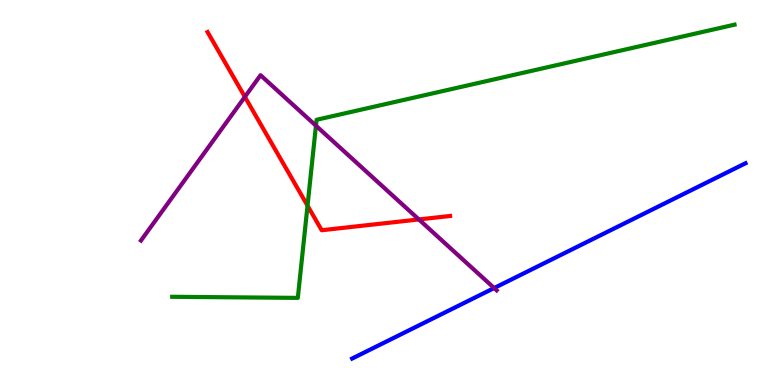[{'lines': ['blue', 'red'], 'intersections': []}, {'lines': ['green', 'red'], 'intersections': [{'x': 3.97, 'y': 4.66}]}, {'lines': ['purple', 'red'], 'intersections': [{'x': 3.16, 'y': 7.48}, {'x': 5.4, 'y': 4.3}]}, {'lines': ['blue', 'green'], 'intersections': []}, {'lines': ['blue', 'purple'], 'intersections': [{'x': 6.38, 'y': 2.52}]}, {'lines': ['green', 'purple'], 'intersections': [{'x': 4.08, 'y': 6.74}]}]